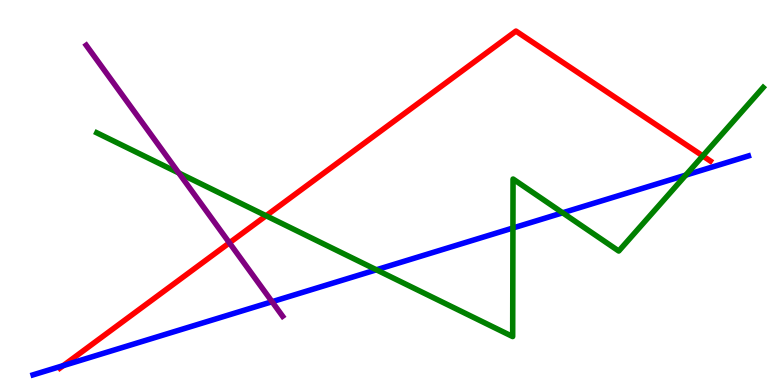[{'lines': ['blue', 'red'], 'intersections': [{'x': 0.816, 'y': 0.503}]}, {'lines': ['green', 'red'], 'intersections': [{'x': 3.43, 'y': 4.4}, {'x': 9.07, 'y': 5.95}]}, {'lines': ['purple', 'red'], 'intersections': [{'x': 2.96, 'y': 3.69}]}, {'lines': ['blue', 'green'], 'intersections': [{'x': 4.86, 'y': 2.99}, {'x': 6.62, 'y': 4.08}, {'x': 7.26, 'y': 4.47}, {'x': 8.85, 'y': 5.45}]}, {'lines': ['blue', 'purple'], 'intersections': [{'x': 3.51, 'y': 2.16}]}, {'lines': ['green', 'purple'], 'intersections': [{'x': 2.31, 'y': 5.51}]}]